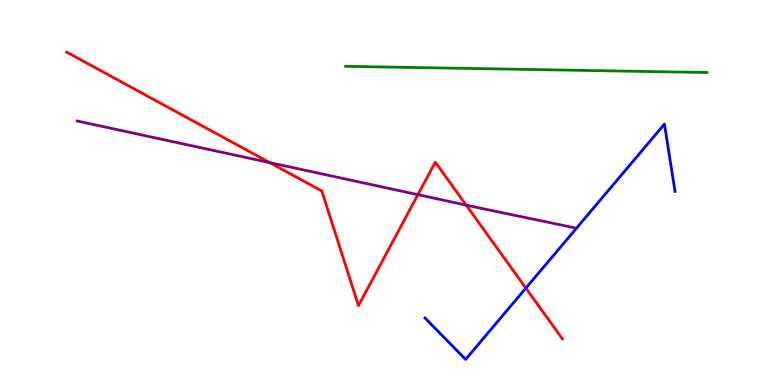[{'lines': ['blue', 'red'], 'intersections': [{'x': 6.79, 'y': 2.52}]}, {'lines': ['green', 'red'], 'intersections': []}, {'lines': ['purple', 'red'], 'intersections': [{'x': 3.48, 'y': 5.78}, {'x': 5.39, 'y': 4.94}, {'x': 6.02, 'y': 4.67}]}, {'lines': ['blue', 'green'], 'intersections': []}, {'lines': ['blue', 'purple'], 'intersections': []}, {'lines': ['green', 'purple'], 'intersections': []}]